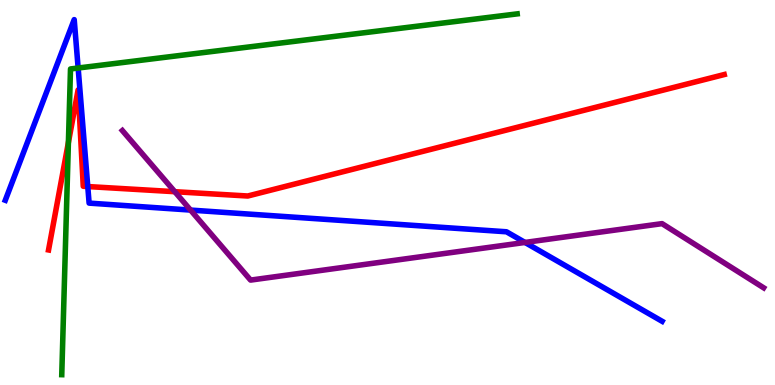[{'lines': ['blue', 'red'], 'intersections': [{'x': 1.13, 'y': 5.15}]}, {'lines': ['green', 'red'], 'intersections': [{'x': 0.883, 'y': 6.3}]}, {'lines': ['purple', 'red'], 'intersections': [{'x': 2.26, 'y': 5.02}]}, {'lines': ['blue', 'green'], 'intersections': [{'x': 1.01, 'y': 8.23}]}, {'lines': ['blue', 'purple'], 'intersections': [{'x': 2.46, 'y': 4.54}, {'x': 6.77, 'y': 3.7}]}, {'lines': ['green', 'purple'], 'intersections': []}]